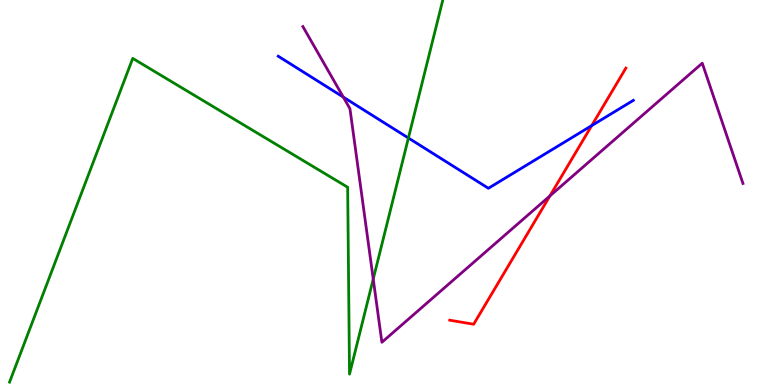[{'lines': ['blue', 'red'], 'intersections': [{'x': 7.63, 'y': 6.74}]}, {'lines': ['green', 'red'], 'intersections': []}, {'lines': ['purple', 'red'], 'intersections': [{'x': 7.1, 'y': 4.91}]}, {'lines': ['blue', 'green'], 'intersections': [{'x': 5.27, 'y': 6.42}]}, {'lines': ['blue', 'purple'], 'intersections': [{'x': 4.43, 'y': 7.48}]}, {'lines': ['green', 'purple'], 'intersections': [{'x': 4.82, 'y': 2.75}]}]